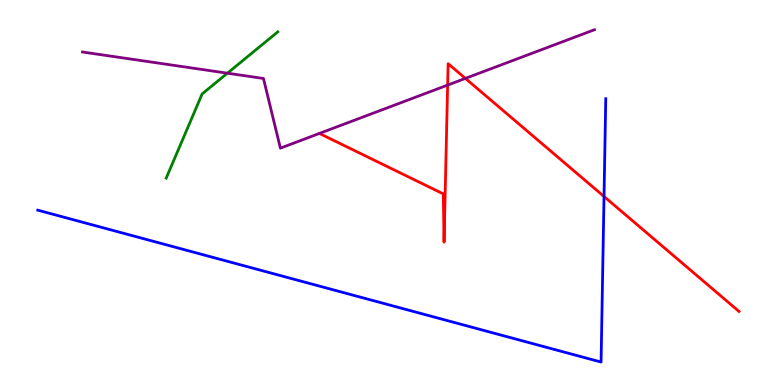[{'lines': ['blue', 'red'], 'intersections': [{'x': 7.79, 'y': 4.9}]}, {'lines': ['green', 'red'], 'intersections': []}, {'lines': ['purple', 'red'], 'intersections': [{'x': 5.78, 'y': 7.79}, {'x': 6.0, 'y': 7.96}]}, {'lines': ['blue', 'green'], 'intersections': []}, {'lines': ['blue', 'purple'], 'intersections': []}, {'lines': ['green', 'purple'], 'intersections': [{'x': 2.93, 'y': 8.1}]}]